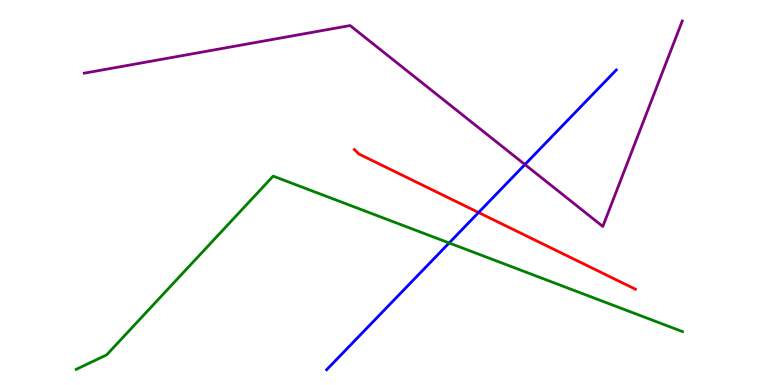[{'lines': ['blue', 'red'], 'intersections': [{'x': 6.17, 'y': 4.48}]}, {'lines': ['green', 'red'], 'intersections': []}, {'lines': ['purple', 'red'], 'intersections': []}, {'lines': ['blue', 'green'], 'intersections': [{'x': 5.8, 'y': 3.69}]}, {'lines': ['blue', 'purple'], 'intersections': [{'x': 6.77, 'y': 5.73}]}, {'lines': ['green', 'purple'], 'intersections': []}]